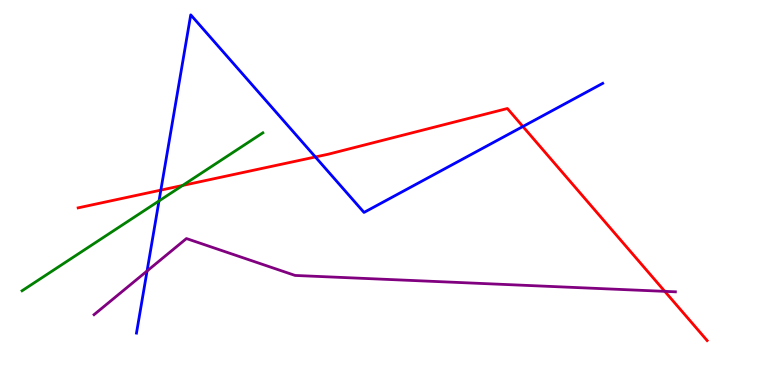[{'lines': ['blue', 'red'], 'intersections': [{'x': 2.08, 'y': 5.06}, {'x': 4.07, 'y': 5.92}, {'x': 6.75, 'y': 6.71}]}, {'lines': ['green', 'red'], 'intersections': [{'x': 2.36, 'y': 5.18}]}, {'lines': ['purple', 'red'], 'intersections': [{'x': 8.58, 'y': 2.43}]}, {'lines': ['blue', 'green'], 'intersections': [{'x': 2.05, 'y': 4.78}]}, {'lines': ['blue', 'purple'], 'intersections': [{'x': 1.9, 'y': 2.96}]}, {'lines': ['green', 'purple'], 'intersections': []}]